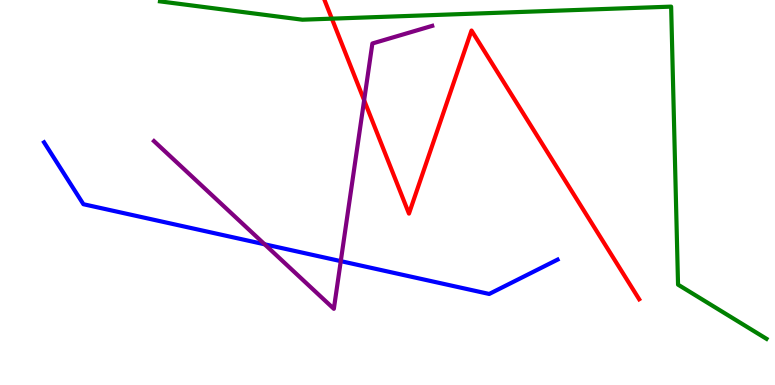[{'lines': ['blue', 'red'], 'intersections': []}, {'lines': ['green', 'red'], 'intersections': [{'x': 4.28, 'y': 9.52}]}, {'lines': ['purple', 'red'], 'intersections': [{'x': 4.7, 'y': 7.4}]}, {'lines': ['blue', 'green'], 'intersections': []}, {'lines': ['blue', 'purple'], 'intersections': [{'x': 3.41, 'y': 3.65}, {'x': 4.4, 'y': 3.22}]}, {'lines': ['green', 'purple'], 'intersections': []}]